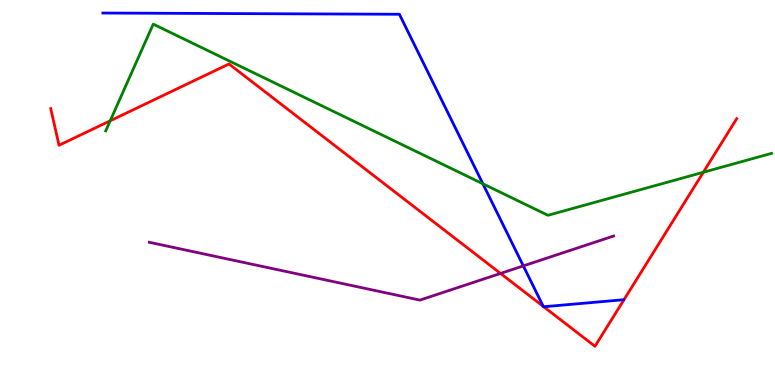[{'lines': ['blue', 'red'], 'intersections': [{'x': 7.01, 'y': 2.04}, {'x': 7.02, 'y': 2.03}]}, {'lines': ['green', 'red'], 'intersections': [{'x': 1.42, 'y': 6.86}, {'x': 9.08, 'y': 5.53}]}, {'lines': ['purple', 'red'], 'intersections': [{'x': 6.46, 'y': 2.9}]}, {'lines': ['blue', 'green'], 'intersections': [{'x': 6.23, 'y': 5.23}]}, {'lines': ['blue', 'purple'], 'intersections': [{'x': 6.75, 'y': 3.09}]}, {'lines': ['green', 'purple'], 'intersections': []}]